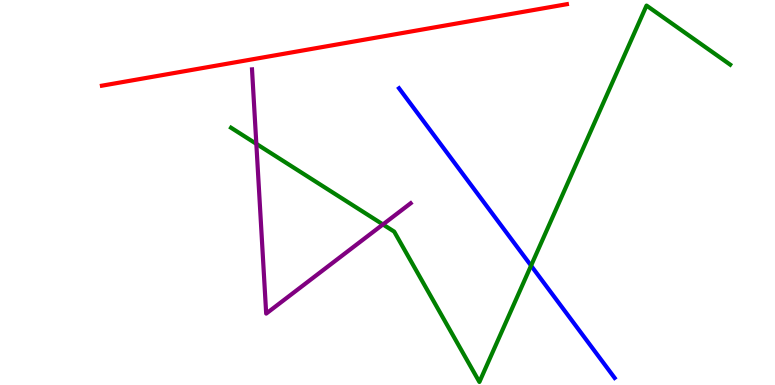[{'lines': ['blue', 'red'], 'intersections': []}, {'lines': ['green', 'red'], 'intersections': []}, {'lines': ['purple', 'red'], 'intersections': []}, {'lines': ['blue', 'green'], 'intersections': [{'x': 6.85, 'y': 3.1}]}, {'lines': ['blue', 'purple'], 'intersections': []}, {'lines': ['green', 'purple'], 'intersections': [{'x': 3.31, 'y': 6.26}, {'x': 4.94, 'y': 4.17}]}]